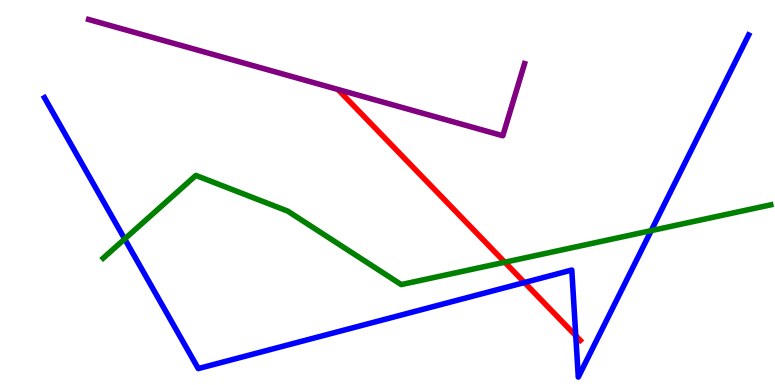[{'lines': ['blue', 'red'], 'intersections': [{'x': 6.77, 'y': 2.66}, {'x': 7.43, 'y': 1.28}]}, {'lines': ['green', 'red'], 'intersections': [{'x': 6.51, 'y': 3.19}]}, {'lines': ['purple', 'red'], 'intersections': []}, {'lines': ['blue', 'green'], 'intersections': [{'x': 1.61, 'y': 3.79}, {'x': 8.4, 'y': 4.01}]}, {'lines': ['blue', 'purple'], 'intersections': []}, {'lines': ['green', 'purple'], 'intersections': []}]